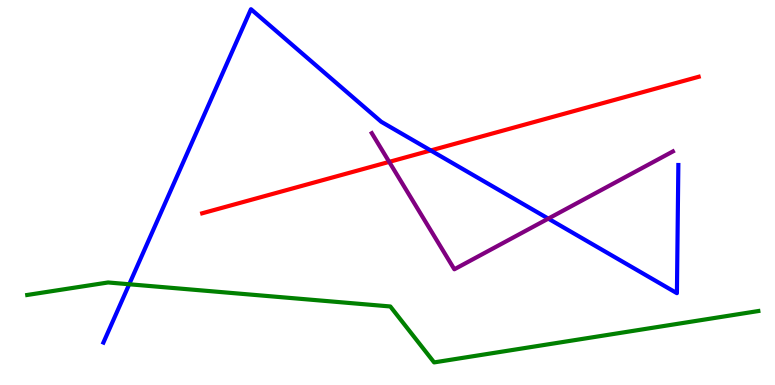[{'lines': ['blue', 'red'], 'intersections': [{'x': 5.56, 'y': 6.09}]}, {'lines': ['green', 'red'], 'intersections': []}, {'lines': ['purple', 'red'], 'intersections': [{'x': 5.02, 'y': 5.8}]}, {'lines': ['blue', 'green'], 'intersections': [{'x': 1.67, 'y': 2.62}]}, {'lines': ['blue', 'purple'], 'intersections': [{'x': 7.07, 'y': 4.32}]}, {'lines': ['green', 'purple'], 'intersections': []}]